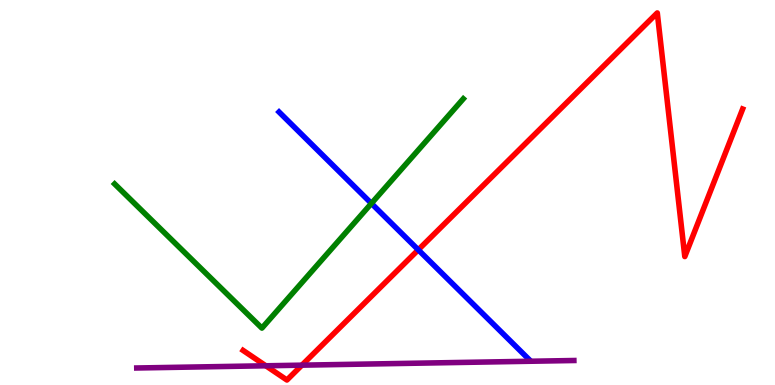[{'lines': ['blue', 'red'], 'intersections': [{'x': 5.4, 'y': 3.51}]}, {'lines': ['green', 'red'], 'intersections': []}, {'lines': ['purple', 'red'], 'intersections': [{'x': 3.43, 'y': 0.499}, {'x': 3.9, 'y': 0.515}]}, {'lines': ['blue', 'green'], 'intersections': [{'x': 4.79, 'y': 4.72}]}, {'lines': ['blue', 'purple'], 'intersections': []}, {'lines': ['green', 'purple'], 'intersections': []}]